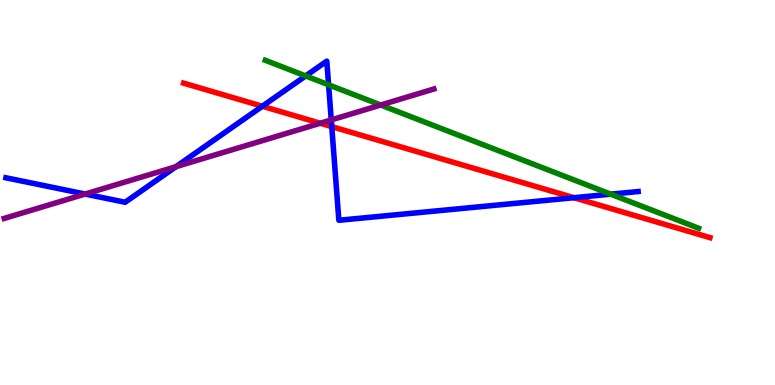[{'lines': ['blue', 'red'], 'intersections': [{'x': 3.38, 'y': 7.24}, {'x': 4.28, 'y': 6.71}, {'x': 7.41, 'y': 4.86}]}, {'lines': ['green', 'red'], 'intersections': []}, {'lines': ['purple', 'red'], 'intersections': [{'x': 4.13, 'y': 6.8}]}, {'lines': ['blue', 'green'], 'intersections': [{'x': 3.94, 'y': 8.03}, {'x': 4.24, 'y': 7.8}, {'x': 7.88, 'y': 4.96}]}, {'lines': ['blue', 'purple'], 'intersections': [{'x': 1.1, 'y': 4.96}, {'x': 2.27, 'y': 5.67}, {'x': 4.27, 'y': 6.89}]}, {'lines': ['green', 'purple'], 'intersections': [{'x': 4.91, 'y': 7.27}]}]